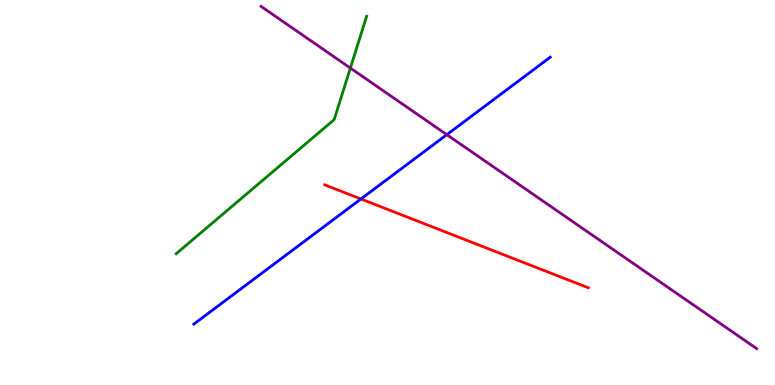[{'lines': ['blue', 'red'], 'intersections': [{'x': 4.66, 'y': 4.83}]}, {'lines': ['green', 'red'], 'intersections': []}, {'lines': ['purple', 'red'], 'intersections': []}, {'lines': ['blue', 'green'], 'intersections': []}, {'lines': ['blue', 'purple'], 'intersections': [{'x': 5.77, 'y': 6.5}]}, {'lines': ['green', 'purple'], 'intersections': [{'x': 4.52, 'y': 8.23}]}]